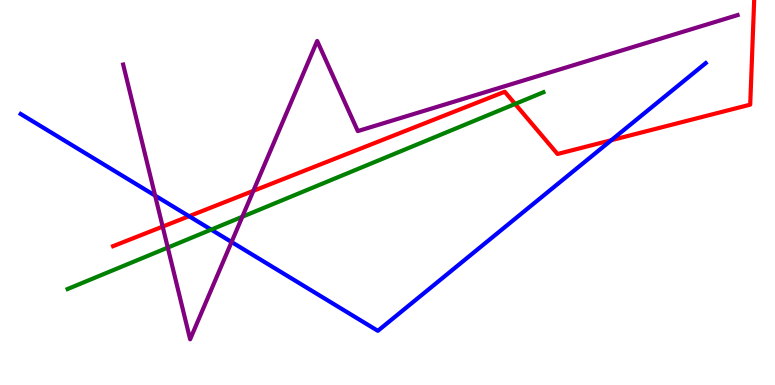[{'lines': ['blue', 'red'], 'intersections': [{'x': 2.44, 'y': 4.38}, {'x': 7.89, 'y': 6.36}]}, {'lines': ['green', 'red'], 'intersections': [{'x': 6.65, 'y': 7.3}]}, {'lines': ['purple', 'red'], 'intersections': [{'x': 2.1, 'y': 4.11}, {'x': 3.27, 'y': 5.04}]}, {'lines': ['blue', 'green'], 'intersections': [{'x': 2.72, 'y': 4.04}]}, {'lines': ['blue', 'purple'], 'intersections': [{'x': 2.0, 'y': 4.92}, {'x': 2.99, 'y': 3.71}]}, {'lines': ['green', 'purple'], 'intersections': [{'x': 2.16, 'y': 3.57}, {'x': 3.13, 'y': 4.37}]}]